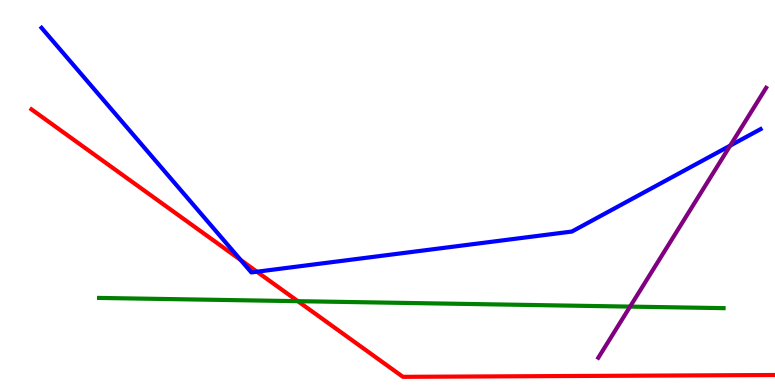[{'lines': ['blue', 'red'], 'intersections': [{'x': 3.11, 'y': 3.25}, {'x': 3.32, 'y': 2.94}]}, {'lines': ['green', 'red'], 'intersections': [{'x': 3.84, 'y': 2.18}]}, {'lines': ['purple', 'red'], 'intersections': []}, {'lines': ['blue', 'green'], 'intersections': []}, {'lines': ['blue', 'purple'], 'intersections': [{'x': 9.42, 'y': 6.22}]}, {'lines': ['green', 'purple'], 'intersections': [{'x': 8.13, 'y': 2.04}]}]